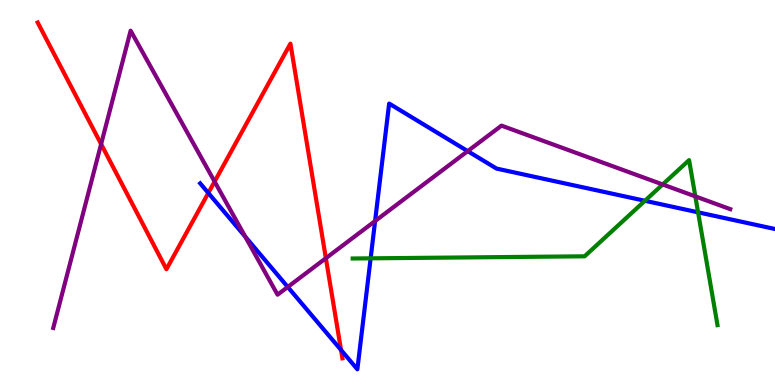[{'lines': ['blue', 'red'], 'intersections': [{'x': 2.69, 'y': 4.99}, {'x': 4.4, 'y': 0.91}]}, {'lines': ['green', 'red'], 'intersections': []}, {'lines': ['purple', 'red'], 'intersections': [{'x': 1.3, 'y': 6.26}, {'x': 2.77, 'y': 5.28}, {'x': 4.2, 'y': 3.29}]}, {'lines': ['blue', 'green'], 'intersections': [{'x': 4.78, 'y': 3.29}, {'x': 8.32, 'y': 4.78}, {'x': 9.01, 'y': 4.49}]}, {'lines': ['blue', 'purple'], 'intersections': [{'x': 3.16, 'y': 3.85}, {'x': 3.71, 'y': 2.55}, {'x': 4.84, 'y': 4.26}, {'x': 6.03, 'y': 6.07}]}, {'lines': ['green', 'purple'], 'intersections': [{'x': 8.55, 'y': 5.21}, {'x': 8.97, 'y': 4.9}]}]